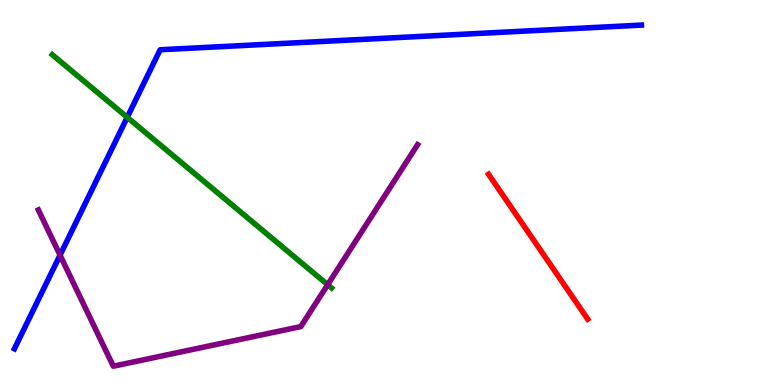[{'lines': ['blue', 'red'], 'intersections': []}, {'lines': ['green', 'red'], 'intersections': []}, {'lines': ['purple', 'red'], 'intersections': []}, {'lines': ['blue', 'green'], 'intersections': [{'x': 1.64, 'y': 6.95}]}, {'lines': ['blue', 'purple'], 'intersections': [{'x': 0.775, 'y': 3.37}]}, {'lines': ['green', 'purple'], 'intersections': [{'x': 4.23, 'y': 2.6}]}]